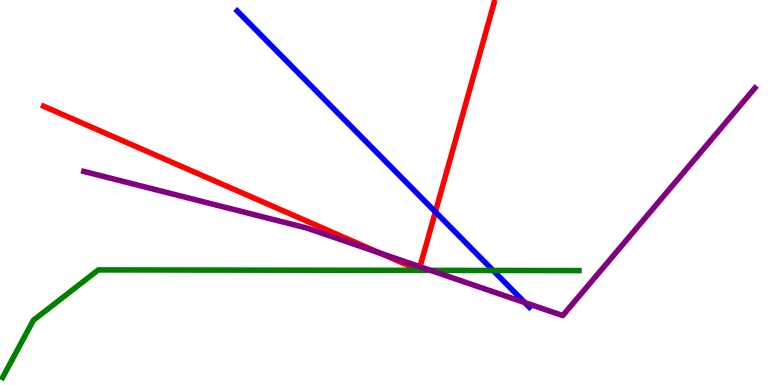[{'lines': ['blue', 'red'], 'intersections': [{'x': 5.62, 'y': 4.5}]}, {'lines': ['green', 'red'], 'intersections': []}, {'lines': ['purple', 'red'], 'intersections': [{'x': 4.9, 'y': 3.43}, {'x': 5.42, 'y': 3.07}]}, {'lines': ['blue', 'green'], 'intersections': [{'x': 6.36, 'y': 2.98}]}, {'lines': ['blue', 'purple'], 'intersections': [{'x': 6.77, 'y': 2.14}]}, {'lines': ['green', 'purple'], 'intersections': [{'x': 5.56, 'y': 2.98}]}]